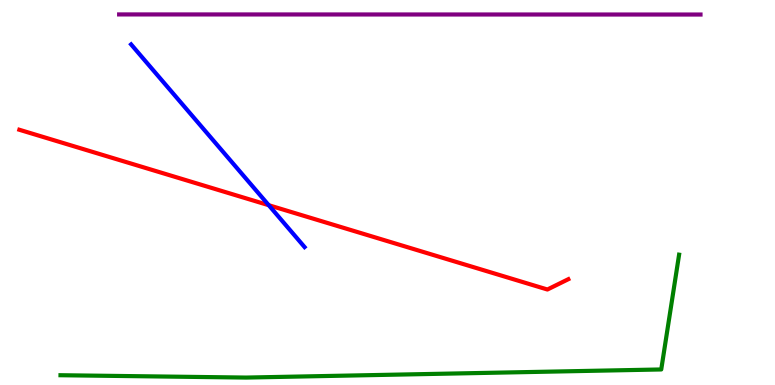[{'lines': ['blue', 'red'], 'intersections': [{'x': 3.47, 'y': 4.67}]}, {'lines': ['green', 'red'], 'intersections': []}, {'lines': ['purple', 'red'], 'intersections': []}, {'lines': ['blue', 'green'], 'intersections': []}, {'lines': ['blue', 'purple'], 'intersections': []}, {'lines': ['green', 'purple'], 'intersections': []}]